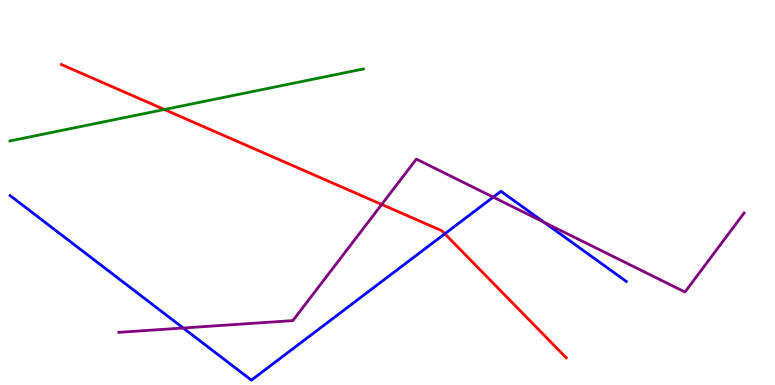[{'lines': ['blue', 'red'], 'intersections': [{'x': 5.74, 'y': 3.93}]}, {'lines': ['green', 'red'], 'intersections': [{'x': 2.12, 'y': 7.16}]}, {'lines': ['purple', 'red'], 'intersections': [{'x': 4.93, 'y': 4.69}]}, {'lines': ['blue', 'green'], 'intersections': []}, {'lines': ['blue', 'purple'], 'intersections': [{'x': 2.36, 'y': 1.48}, {'x': 6.36, 'y': 4.88}, {'x': 7.02, 'y': 4.23}]}, {'lines': ['green', 'purple'], 'intersections': []}]